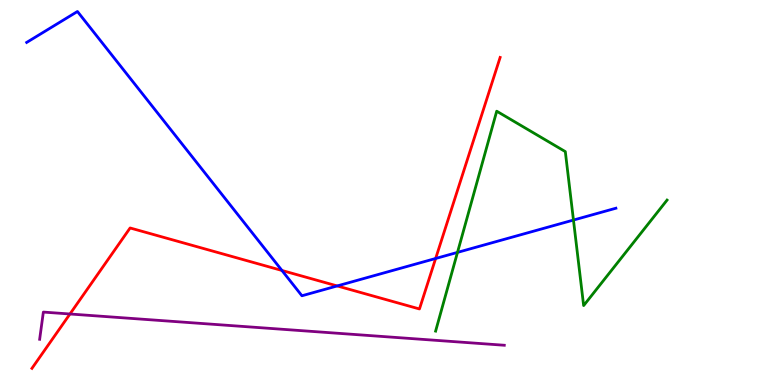[{'lines': ['blue', 'red'], 'intersections': [{'x': 3.64, 'y': 2.97}, {'x': 4.35, 'y': 2.57}, {'x': 5.62, 'y': 3.29}]}, {'lines': ['green', 'red'], 'intersections': []}, {'lines': ['purple', 'red'], 'intersections': [{'x': 0.903, 'y': 1.84}]}, {'lines': ['blue', 'green'], 'intersections': [{'x': 5.9, 'y': 3.44}, {'x': 7.4, 'y': 4.28}]}, {'lines': ['blue', 'purple'], 'intersections': []}, {'lines': ['green', 'purple'], 'intersections': []}]